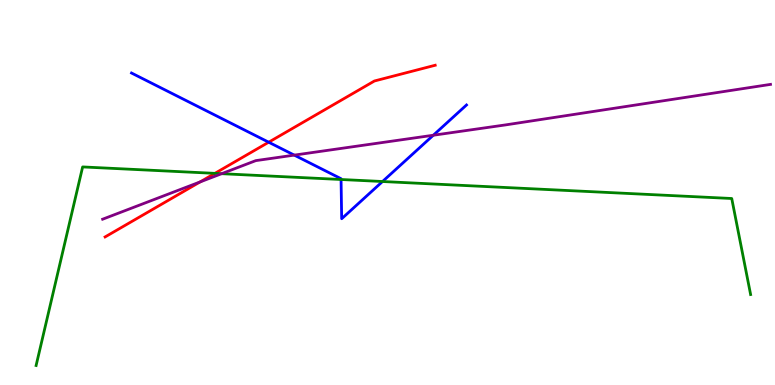[{'lines': ['blue', 'red'], 'intersections': [{'x': 3.47, 'y': 6.31}]}, {'lines': ['green', 'red'], 'intersections': [{'x': 2.77, 'y': 5.5}]}, {'lines': ['purple', 'red'], 'intersections': [{'x': 2.58, 'y': 5.27}]}, {'lines': ['blue', 'green'], 'intersections': [{'x': 4.4, 'y': 5.34}, {'x': 4.94, 'y': 5.29}]}, {'lines': ['blue', 'purple'], 'intersections': [{'x': 3.8, 'y': 5.97}, {'x': 5.59, 'y': 6.49}]}, {'lines': ['green', 'purple'], 'intersections': [{'x': 2.86, 'y': 5.49}]}]